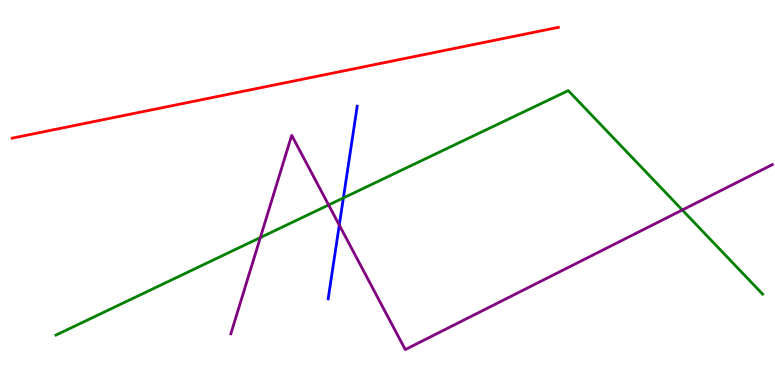[{'lines': ['blue', 'red'], 'intersections': []}, {'lines': ['green', 'red'], 'intersections': []}, {'lines': ['purple', 'red'], 'intersections': []}, {'lines': ['blue', 'green'], 'intersections': [{'x': 4.43, 'y': 4.86}]}, {'lines': ['blue', 'purple'], 'intersections': [{'x': 4.38, 'y': 4.15}]}, {'lines': ['green', 'purple'], 'intersections': [{'x': 3.36, 'y': 3.83}, {'x': 4.24, 'y': 4.68}, {'x': 8.8, 'y': 4.55}]}]